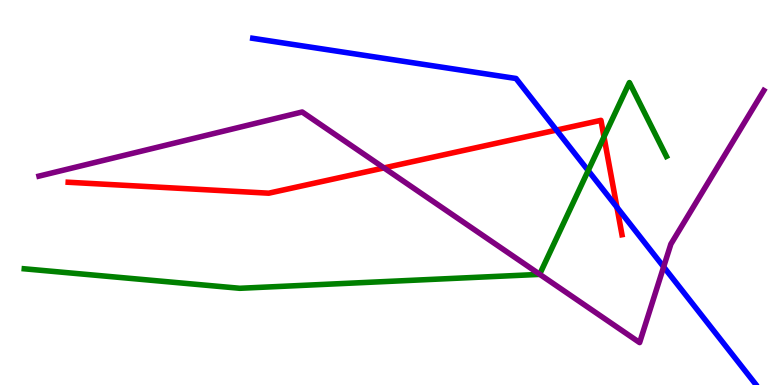[{'lines': ['blue', 'red'], 'intersections': [{'x': 7.18, 'y': 6.62}, {'x': 7.96, 'y': 4.62}]}, {'lines': ['green', 'red'], 'intersections': [{'x': 7.79, 'y': 6.45}]}, {'lines': ['purple', 'red'], 'intersections': [{'x': 4.95, 'y': 5.64}]}, {'lines': ['blue', 'green'], 'intersections': [{'x': 7.59, 'y': 5.57}]}, {'lines': ['blue', 'purple'], 'intersections': [{'x': 8.56, 'y': 3.07}]}, {'lines': ['green', 'purple'], 'intersections': [{'x': 6.96, 'y': 2.88}]}]